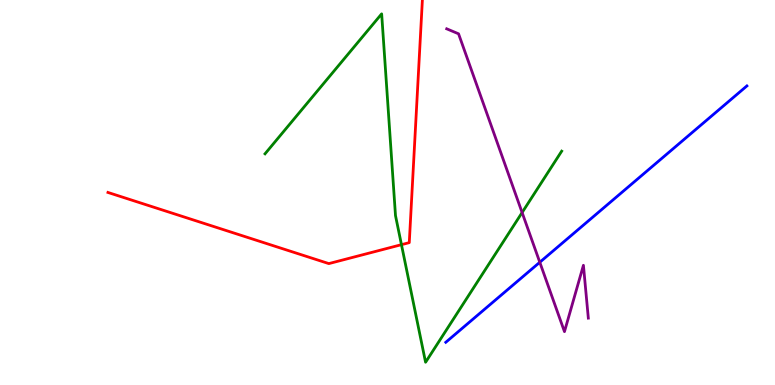[{'lines': ['blue', 'red'], 'intersections': []}, {'lines': ['green', 'red'], 'intersections': [{'x': 5.18, 'y': 3.64}]}, {'lines': ['purple', 'red'], 'intersections': []}, {'lines': ['blue', 'green'], 'intersections': []}, {'lines': ['blue', 'purple'], 'intersections': [{'x': 6.97, 'y': 3.19}]}, {'lines': ['green', 'purple'], 'intersections': [{'x': 6.74, 'y': 4.48}]}]